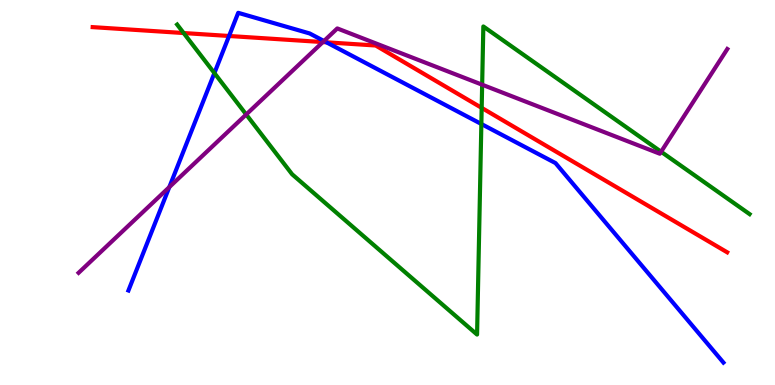[{'lines': ['blue', 'red'], 'intersections': [{'x': 2.96, 'y': 9.07}, {'x': 4.21, 'y': 8.9}]}, {'lines': ['green', 'red'], 'intersections': [{'x': 2.37, 'y': 9.14}, {'x': 6.22, 'y': 7.2}]}, {'lines': ['purple', 'red'], 'intersections': [{'x': 4.17, 'y': 8.91}]}, {'lines': ['blue', 'green'], 'intersections': [{'x': 2.77, 'y': 8.1}, {'x': 6.21, 'y': 6.78}]}, {'lines': ['blue', 'purple'], 'intersections': [{'x': 2.18, 'y': 5.14}, {'x': 4.18, 'y': 8.93}]}, {'lines': ['green', 'purple'], 'intersections': [{'x': 3.18, 'y': 7.03}, {'x': 6.22, 'y': 7.8}, {'x': 8.53, 'y': 6.06}]}]